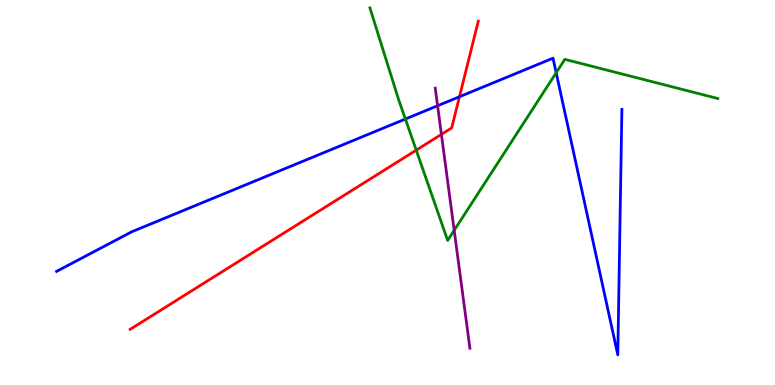[{'lines': ['blue', 'red'], 'intersections': [{'x': 5.93, 'y': 7.49}]}, {'lines': ['green', 'red'], 'intersections': [{'x': 5.37, 'y': 6.1}]}, {'lines': ['purple', 'red'], 'intersections': [{'x': 5.7, 'y': 6.51}]}, {'lines': ['blue', 'green'], 'intersections': [{'x': 5.23, 'y': 6.91}, {'x': 7.18, 'y': 8.11}]}, {'lines': ['blue', 'purple'], 'intersections': [{'x': 5.65, 'y': 7.25}]}, {'lines': ['green', 'purple'], 'intersections': [{'x': 5.86, 'y': 4.02}]}]